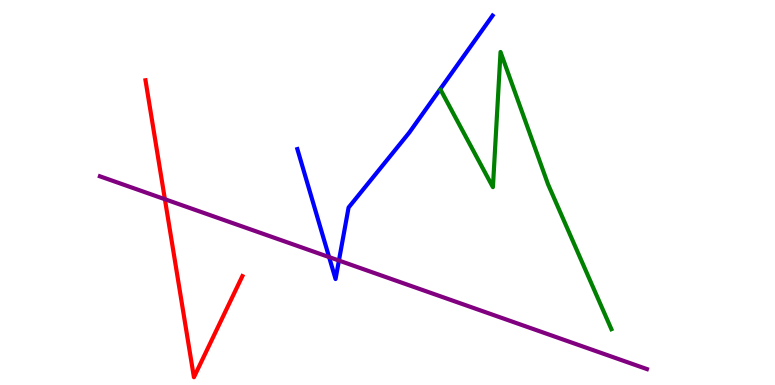[{'lines': ['blue', 'red'], 'intersections': []}, {'lines': ['green', 'red'], 'intersections': []}, {'lines': ['purple', 'red'], 'intersections': [{'x': 2.13, 'y': 4.83}]}, {'lines': ['blue', 'green'], 'intersections': []}, {'lines': ['blue', 'purple'], 'intersections': [{'x': 4.25, 'y': 3.32}, {'x': 4.37, 'y': 3.23}]}, {'lines': ['green', 'purple'], 'intersections': []}]